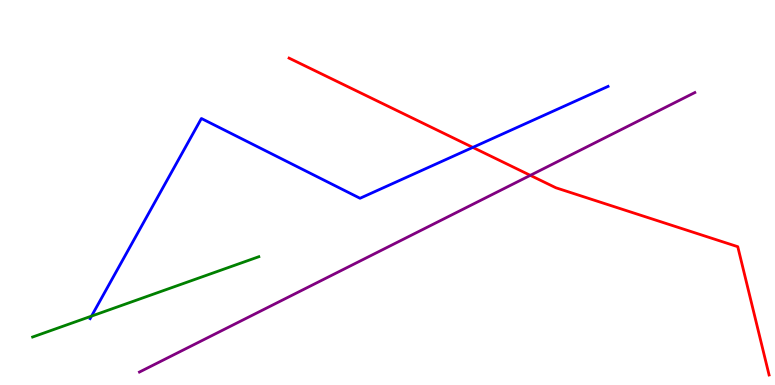[{'lines': ['blue', 'red'], 'intersections': [{'x': 6.1, 'y': 6.17}]}, {'lines': ['green', 'red'], 'intersections': []}, {'lines': ['purple', 'red'], 'intersections': [{'x': 6.84, 'y': 5.45}]}, {'lines': ['blue', 'green'], 'intersections': [{'x': 1.18, 'y': 1.79}]}, {'lines': ['blue', 'purple'], 'intersections': []}, {'lines': ['green', 'purple'], 'intersections': []}]